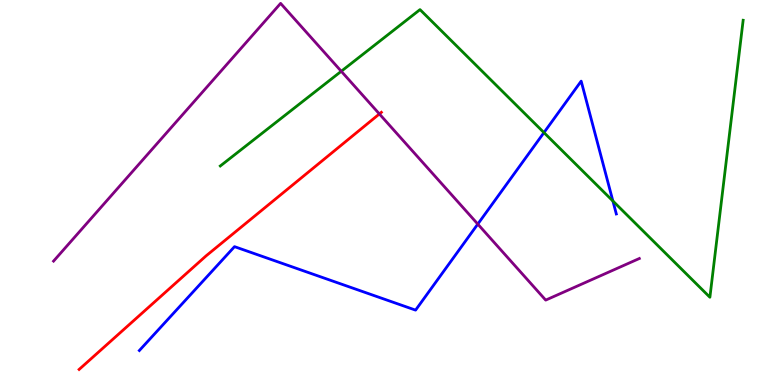[{'lines': ['blue', 'red'], 'intersections': []}, {'lines': ['green', 'red'], 'intersections': []}, {'lines': ['purple', 'red'], 'intersections': [{'x': 4.9, 'y': 7.04}]}, {'lines': ['blue', 'green'], 'intersections': [{'x': 7.02, 'y': 6.56}, {'x': 7.91, 'y': 4.78}]}, {'lines': ['blue', 'purple'], 'intersections': [{'x': 6.17, 'y': 4.18}]}, {'lines': ['green', 'purple'], 'intersections': [{'x': 4.4, 'y': 8.15}]}]